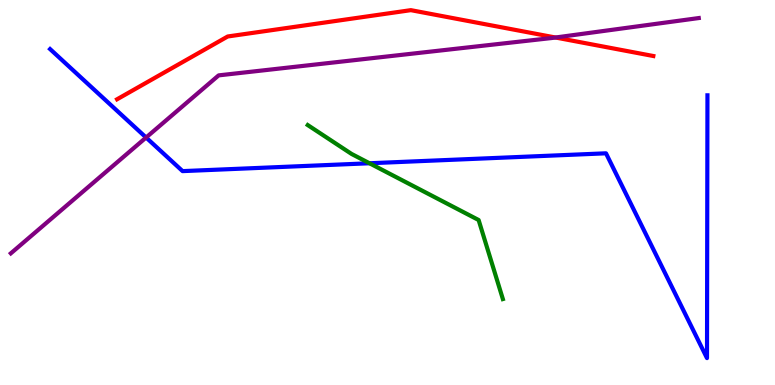[{'lines': ['blue', 'red'], 'intersections': []}, {'lines': ['green', 'red'], 'intersections': []}, {'lines': ['purple', 'red'], 'intersections': [{'x': 7.17, 'y': 9.03}]}, {'lines': ['blue', 'green'], 'intersections': [{'x': 4.77, 'y': 5.76}]}, {'lines': ['blue', 'purple'], 'intersections': [{'x': 1.89, 'y': 6.43}]}, {'lines': ['green', 'purple'], 'intersections': []}]